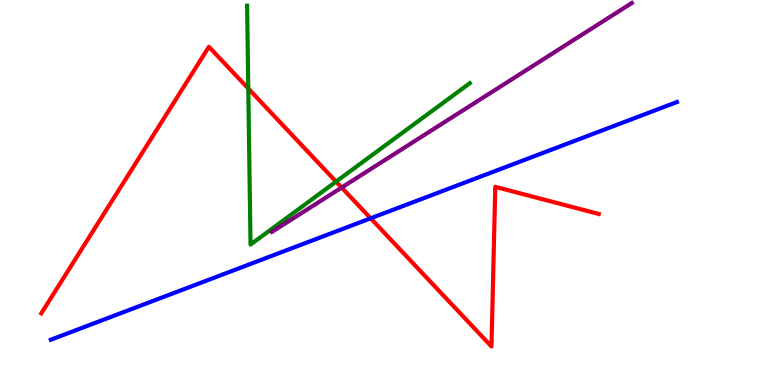[{'lines': ['blue', 'red'], 'intersections': [{'x': 4.78, 'y': 4.33}]}, {'lines': ['green', 'red'], 'intersections': [{'x': 3.2, 'y': 7.7}, {'x': 4.34, 'y': 5.28}]}, {'lines': ['purple', 'red'], 'intersections': [{'x': 4.41, 'y': 5.13}]}, {'lines': ['blue', 'green'], 'intersections': []}, {'lines': ['blue', 'purple'], 'intersections': []}, {'lines': ['green', 'purple'], 'intersections': []}]